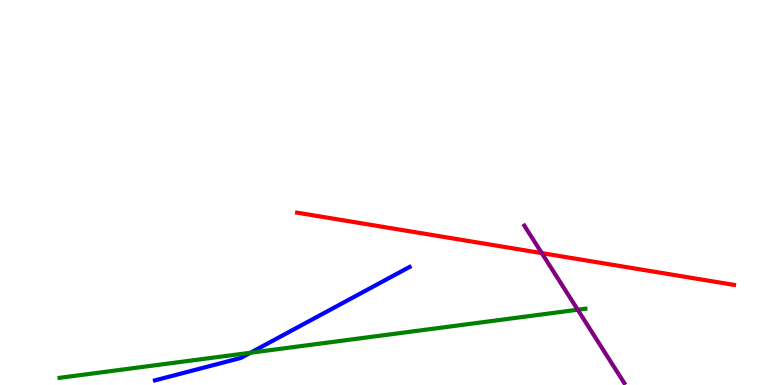[{'lines': ['blue', 'red'], 'intersections': []}, {'lines': ['green', 'red'], 'intersections': []}, {'lines': ['purple', 'red'], 'intersections': [{'x': 6.99, 'y': 3.43}]}, {'lines': ['blue', 'green'], 'intersections': [{'x': 3.23, 'y': 0.838}]}, {'lines': ['blue', 'purple'], 'intersections': []}, {'lines': ['green', 'purple'], 'intersections': [{'x': 7.45, 'y': 1.96}]}]